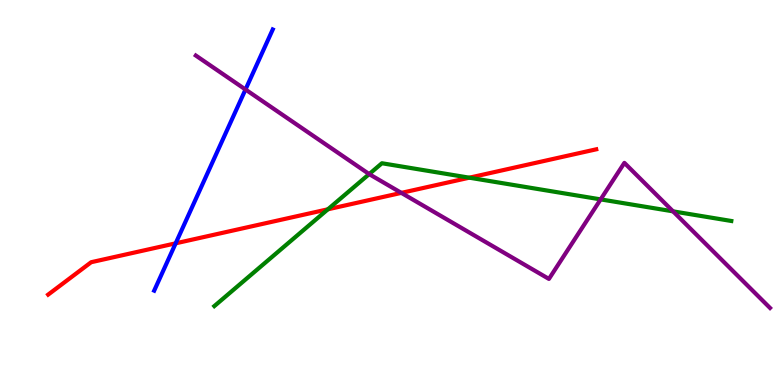[{'lines': ['blue', 'red'], 'intersections': [{'x': 2.27, 'y': 3.68}]}, {'lines': ['green', 'red'], 'intersections': [{'x': 4.23, 'y': 4.56}, {'x': 6.06, 'y': 5.38}]}, {'lines': ['purple', 'red'], 'intersections': [{'x': 5.18, 'y': 4.99}]}, {'lines': ['blue', 'green'], 'intersections': []}, {'lines': ['blue', 'purple'], 'intersections': [{'x': 3.17, 'y': 7.67}]}, {'lines': ['green', 'purple'], 'intersections': [{'x': 4.76, 'y': 5.48}, {'x': 7.75, 'y': 4.82}, {'x': 8.68, 'y': 4.51}]}]